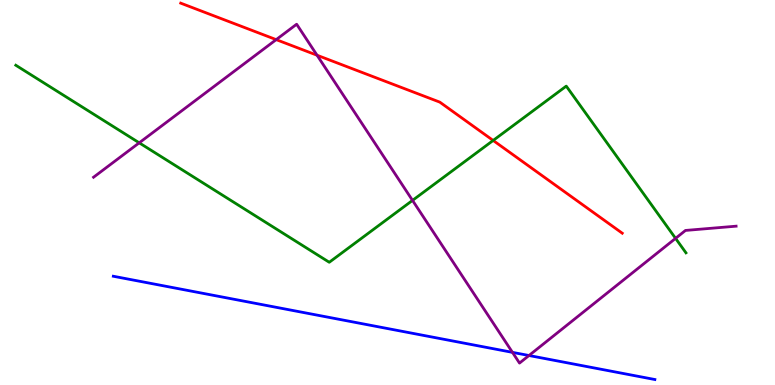[{'lines': ['blue', 'red'], 'intersections': []}, {'lines': ['green', 'red'], 'intersections': [{'x': 6.36, 'y': 6.35}]}, {'lines': ['purple', 'red'], 'intersections': [{'x': 3.56, 'y': 8.97}, {'x': 4.09, 'y': 8.57}]}, {'lines': ['blue', 'green'], 'intersections': []}, {'lines': ['blue', 'purple'], 'intersections': [{'x': 6.61, 'y': 0.848}, {'x': 6.83, 'y': 0.766}]}, {'lines': ['green', 'purple'], 'intersections': [{'x': 1.8, 'y': 6.29}, {'x': 5.32, 'y': 4.8}, {'x': 8.72, 'y': 3.81}]}]